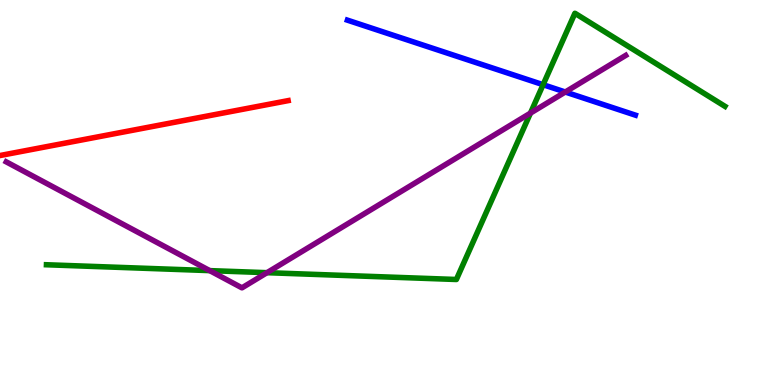[{'lines': ['blue', 'red'], 'intersections': []}, {'lines': ['green', 'red'], 'intersections': []}, {'lines': ['purple', 'red'], 'intersections': []}, {'lines': ['blue', 'green'], 'intersections': [{'x': 7.01, 'y': 7.8}]}, {'lines': ['blue', 'purple'], 'intersections': [{'x': 7.29, 'y': 7.61}]}, {'lines': ['green', 'purple'], 'intersections': [{'x': 2.71, 'y': 2.97}, {'x': 3.44, 'y': 2.92}, {'x': 6.84, 'y': 7.06}]}]